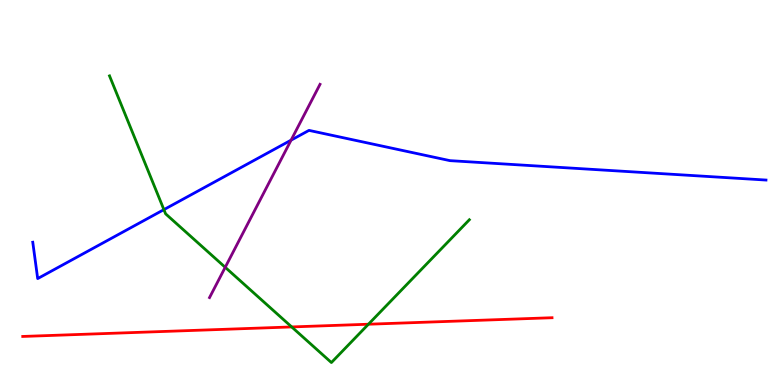[{'lines': ['blue', 'red'], 'intersections': []}, {'lines': ['green', 'red'], 'intersections': [{'x': 3.76, 'y': 1.51}, {'x': 4.75, 'y': 1.58}]}, {'lines': ['purple', 'red'], 'intersections': []}, {'lines': ['blue', 'green'], 'intersections': [{'x': 2.11, 'y': 4.56}]}, {'lines': ['blue', 'purple'], 'intersections': [{'x': 3.76, 'y': 6.36}]}, {'lines': ['green', 'purple'], 'intersections': [{'x': 2.91, 'y': 3.06}]}]